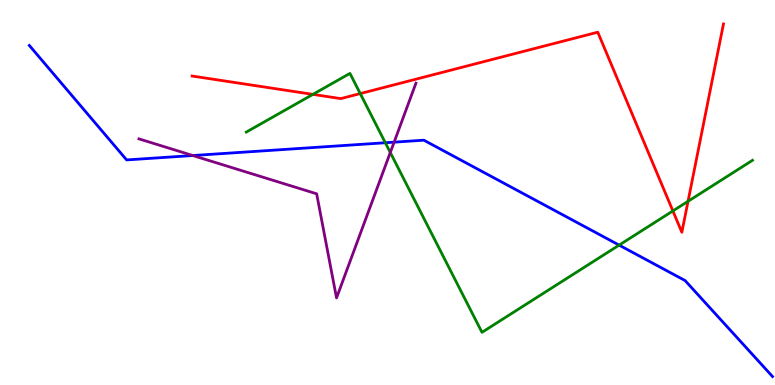[{'lines': ['blue', 'red'], 'intersections': []}, {'lines': ['green', 'red'], 'intersections': [{'x': 4.04, 'y': 7.55}, {'x': 4.65, 'y': 7.57}, {'x': 8.68, 'y': 4.52}, {'x': 8.88, 'y': 4.77}]}, {'lines': ['purple', 'red'], 'intersections': []}, {'lines': ['blue', 'green'], 'intersections': [{'x': 4.97, 'y': 6.29}, {'x': 7.99, 'y': 3.63}]}, {'lines': ['blue', 'purple'], 'intersections': [{'x': 2.49, 'y': 5.96}, {'x': 5.09, 'y': 6.31}]}, {'lines': ['green', 'purple'], 'intersections': [{'x': 5.04, 'y': 6.04}]}]